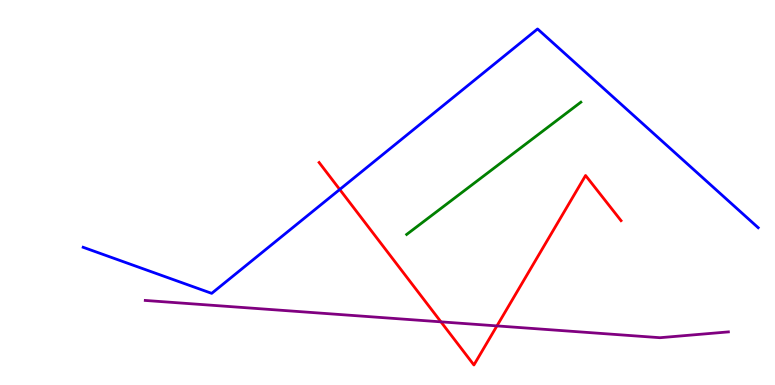[{'lines': ['blue', 'red'], 'intersections': [{'x': 4.38, 'y': 5.08}]}, {'lines': ['green', 'red'], 'intersections': []}, {'lines': ['purple', 'red'], 'intersections': [{'x': 5.69, 'y': 1.64}, {'x': 6.41, 'y': 1.54}]}, {'lines': ['blue', 'green'], 'intersections': []}, {'lines': ['blue', 'purple'], 'intersections': []}, {'lines': ['green', 'purple'], 'intersections': []}]